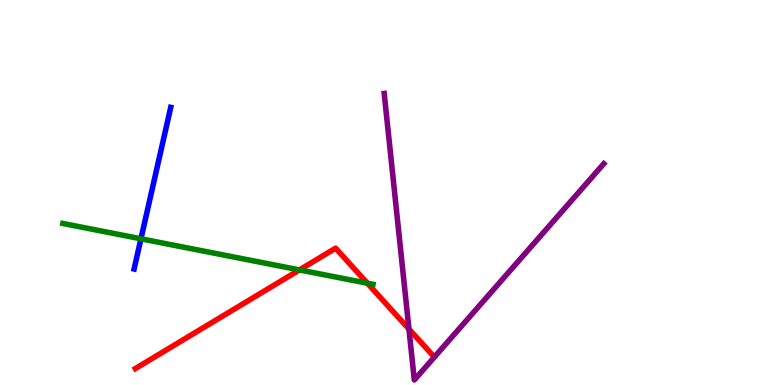[{'lines': ['blue', 'red'], 'intersections': []}, {'lines': ['green', 'red'], 'intersections': [{'x': 3.86, 'y': 2.99}, {'x': 4.74, 'y': 2.64}]}, {'lines': ['purple', 'red'], 'intersections': [{'x': 5.28, 'y': 1.45}]}, {'lines': ['blue', 'green'], 'intersections': [{'x': 1.82, 'y': 3.8}]}, {'lines': ['blue', 'purple'], 'intersections': []}, {'lines': ['green', 'purple'], 'intersections': []}]